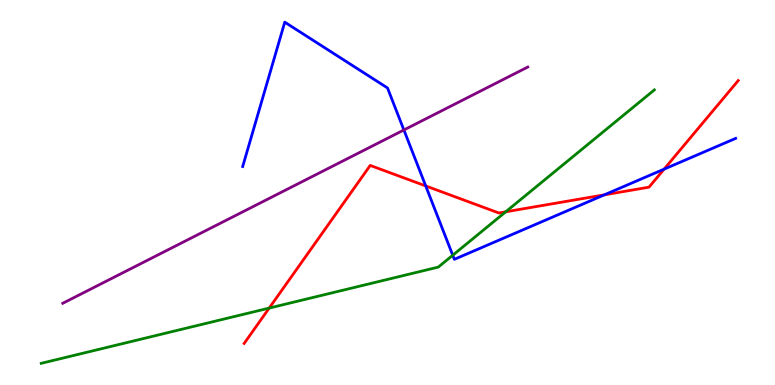[{'lines': ['blue', 'red'], 'intersections': [{'x': 5.49, 'y': 5.17}, {'x': 7.8, 'y': 4.94}, {'x': 8.57, 'y': 5.61}]}, {'lines': ['green', 'red'], 'intersections': [{'x': 3.47, 'y': 2.0}, {'x': 6.53, 'y': 4.5}]}, {'lines': ['purple', 'red'], 'intersections': []}, {'lines': ['blue', 'green'], 'intersections': [{'x': 5.84, 'y': 3.37}]}, {'lines': ['blue', 'purple'], 'intersections': [{'x': 5.21, 'y': 6.62}]}, {'lines': ['green', 'purple'], 'intersections': []}]